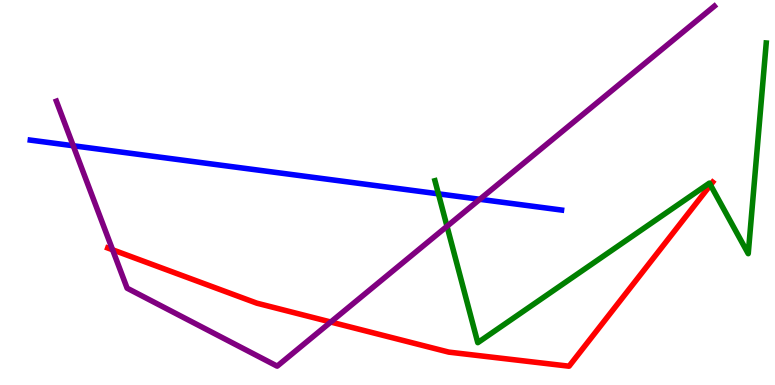[{'lines': ['blue', 'red'], 'intersections': []}, {'lines': ['green', 'red'], 'intersections': [{'x': 9.17, 'y': 5.2}]}, {'lines': ['purple', 'red'], 'intersections': [{'x': 1.45, 'y': 3.51}, {'x': 4.27, 'y': 1.64}]}, {'lines': ['blue', 'green'], 'intersections': [{'x': 5.66, 'y': 4.97}]}, {'lines': ['blue', 'purple'], 'intersections': [{'x': 0.945, 'y': 6.21}, {'x': 6.19, 'y': 4.82}]}, {'lines': ['green', 'purple'], 'intersections': [{'x': 5.77, 'y': 4.12}]}]